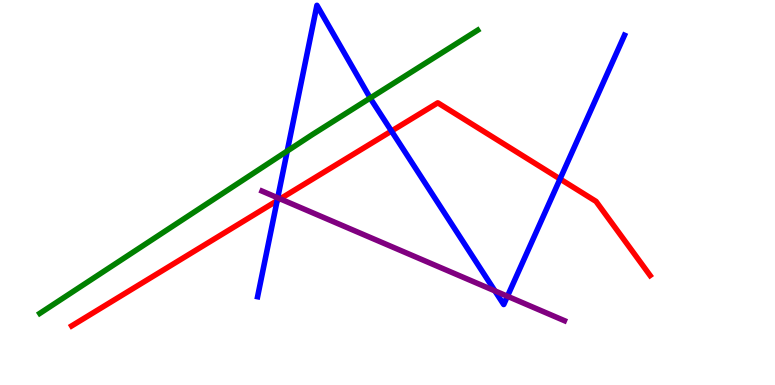[{'lines': ['blue', 'red'], 'intersections': [{'x': 3.58, 'y': 4.79}, {'x': 5.05, 'y': 6.6}, {'x': 7.23, 'y': 5.35}]}, {'lines': ['green', 'red'], 'intersections': []}, {'lines': ['purple', 'red'], 'intersections': [{'x': 3.61, 'y': 4.83}]}, {'lines': ['blue', 'green'], 'intersections': [{'x': 3.71, 'y': 6.08}, {'x': 4.78, 'y': 7.45}]}, {'lines': ['blue', 'purple'], 'intersections': [{'x': 3.58, 'y': 4.86}, {'x': 6.39, 'y': 2.45}, {'x': 6.55, 'y': 2.31}]}, {'lines': ['green', 'purple'], 'intersections': []}]